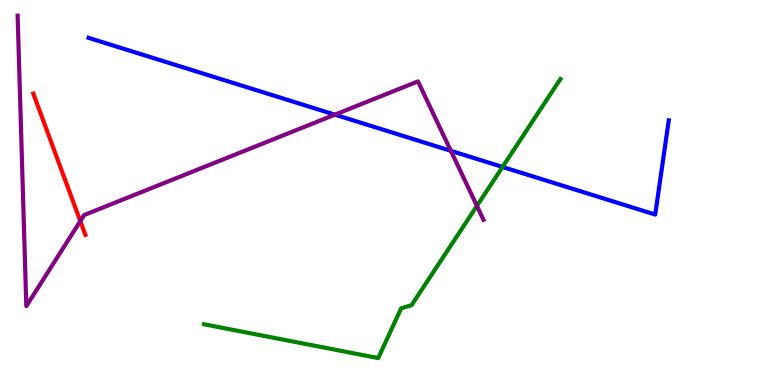[{'lines': ['blue', 'red'], 'intersections': []}, {'lines': ['green', 'red'], 'intersections': []}, {'lines': ['purple', 'red'], 'intersections': [{'x': 1.04, 'y': 4.26}]}, {'lines': ['blue', 'green'], 'intersections': [{'x': 6.48, 'y': 5.66}]}, {'lines': ['blue', 'purple'], 'intersections': [{'x': 4.32, 'y': 7.02}, {'x': 5.82, 'y': 6.08}]}, {'lines': ['green', 'purple'], 'intersections': [{'x': 6.15, 'y': 4.65}]}]